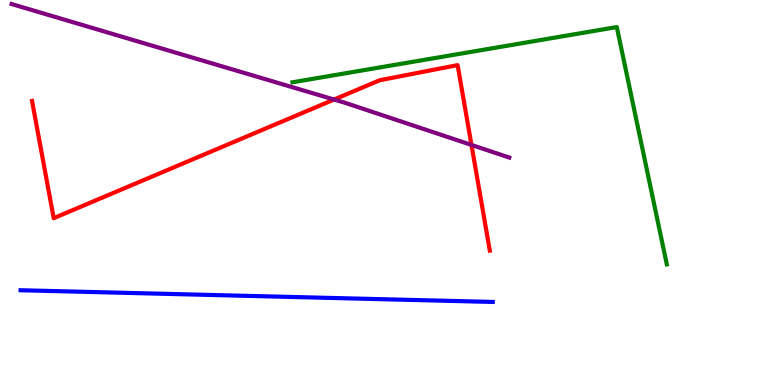[{'lines': ['blue', 'red'], 'intersections': []}, {'lines': ['green', 'red'], 'intersections': []}, {'lines': ['purple', 'red'], 'intersections': [{'x': 4.31, 'y': 7.41}, {'x': 6.08, 'y': 6.24}]}, {'lines': ['blue', 'green'], 'intersections': []}, {'lines': ['blue', 'purple'], 'intersections': []}, {'lines': ['green', 'purple'], 'intersections': []}]